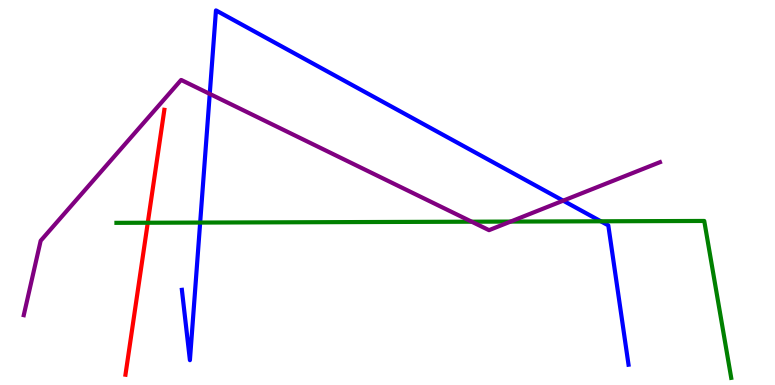[{'lines': ['blue', 'red'], 'intersections': []}, {'lines': ['green', 'red'], 'intersections': [{'x': 1.91, 'y': 4.21}]}, {'lines': ['purple', 'red'], 'intersections': []}, {'lines': ['blue', 'green'], 'intersections': [{'x': 2.58, 'y': 4.22}, {'x': 7.75, 'y': 4.25}]}, {'lines': ['blue', 'purple'], 'intersections': [{'x': 2.71, 'y': 7.56}, {'x': 7.27, 'y': 4.79}]}, {'lines': ['green', 'purple'], 'intersections': [{'x': 6.09, 'y': 4.24}, {'x': 6.59, 'y': 4.24}]}]